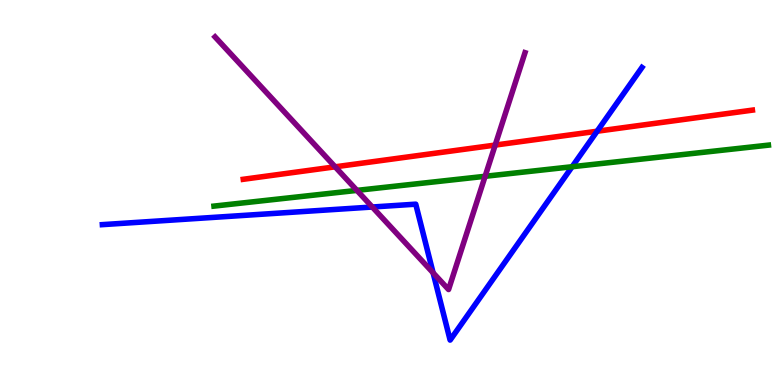[{'lines': ['blue', 'red'], 'intersections': [{'x': 7.7, 'y': 6.59}]}, {'lines': ['green', 'red'], 'intersections': []}, {'lines': ['purple', 'red'], 'intersections': [{'x': 4.32, 'y': 5.67}, {'x': 6.39, 'y': 6.23}]}, {'lines': ['blue', 'green'], 'intersections': [{'x': 7.38, 'y': 5.67}]}, {'lines': ['blue', 'purple'], 'intersections': [{'x': 4.8, 'y': 4.62}, {'x': 5.59, 'y': 2.91}]}, {'lines': ['green', 'purple'], 'intersections': [{'x': 4.61, 'y': 5.05}, {'x': 6.26, 'y': 5.42}]}]